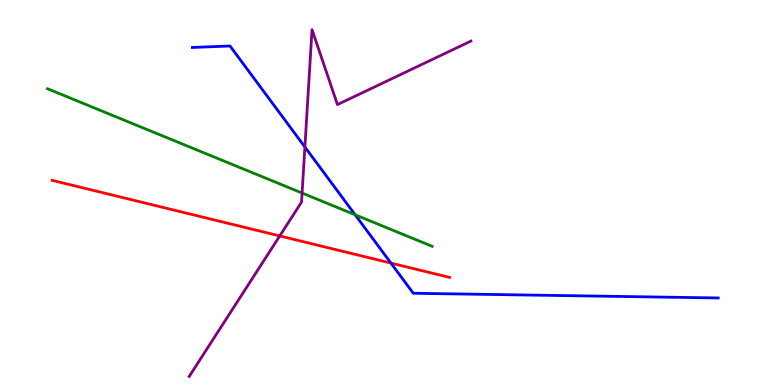[{'lines': ['blue', 'red'], 'intersections': [{'x': 5.04, 'y': 3.17}]}, {'lines': ['green', 'red'], 'intersections': []}, {'lines': ['purple', 'red'], 'intersections': [{'x': 3.61, 'y': 3.87}]}, {'lines': ['blue', 'green'], 'intersections': [{'x': 4.58, 'y': 4.42}]}, {'lines': ['blue', 'purple'], 'intersections': [{'x': 3.93, 'y': 6.18}]}, {'lines': ['green', 'purple'], 'intersections': [{'x': 3.9, 'y': 4.99}]}]